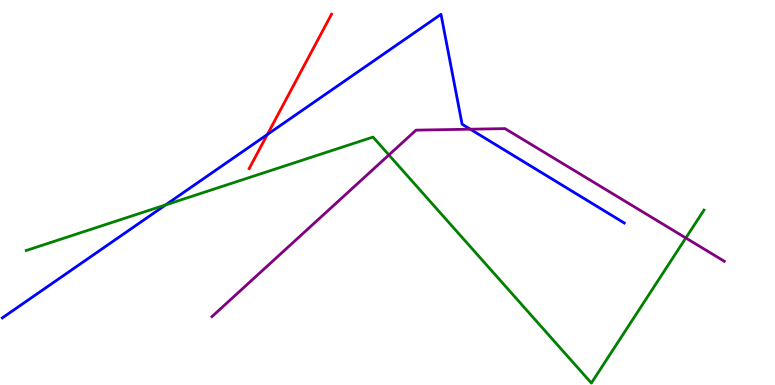[{'lines': ['blue', 'red'], 'intersections': [{'x': 3.45, 'y': 6.51}]}, {'lines': ['green', 'red'], 'intersections': []}, {'lines': ['purple', 'red'], 'intersections': []}, {'lines': ['blue', 'green'], 'intersections': [{'x': 2.14, 'y': 4.68}]}, {'lines': ['blue', 'purple'], 'intersections': [{'x': 6.07, 'y': 6.64}]}, {'lines': ['green', 'purple'], 'intersections': [{'x': 5.02, 'y': 5.98}, {'x': 8.85, 'y': 3.82}]}]